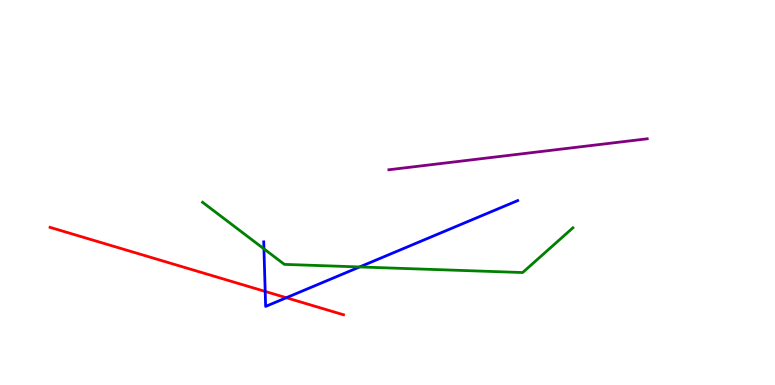[{'lines': ['blue', 'red'], 'intersections': [{'x': 3.42, 'y': 2.43}, {'x': 3.69, 'y': 2.27}]}, {'lines': ['green', 'red'], 'intersections': []}, {'lines': ['purple', 'red'], 'intersections': []}, {'lines': ['blue', 'green'], 'intersections': [{'x': 3.41, 'y': 3.54}, {'x': 4.64, 'y': 3.07}]}, {'lines': ['blue', 'purple'], 'intersections': []}, {'lines': ['green', 'purple'], 'intersections': []}]